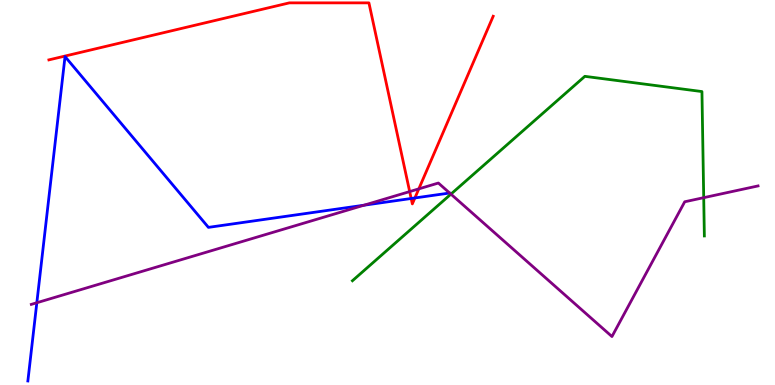[{'lines': ['blue', 'red'], 'intersections': [{'x': 5.31, 'y': 4.84}, {'x': 5.35, 'y': 4.86}]}, {'lines': ['green', 'red'], 'intersections': []}, {'lines': ['purple', 'red'], 'intersections': [{'x': 5.29, 'y': 5.02}, {'x': 5.4, 'y': 5.09}]}, {'lines': ['blue', 'green'], 'intersections': []}, {'lines': ['blue', 'purple'], 'intersections': [{'x': 0.475, 'y': 2.14}, {'x': 4.7, 'y': 4.67}]}, {'lines': ['green', 'purple'], 'intersections': [{'x': 5.82, 'y': 4.96}, {'x': 9.08, 'y': 4.87}]}]